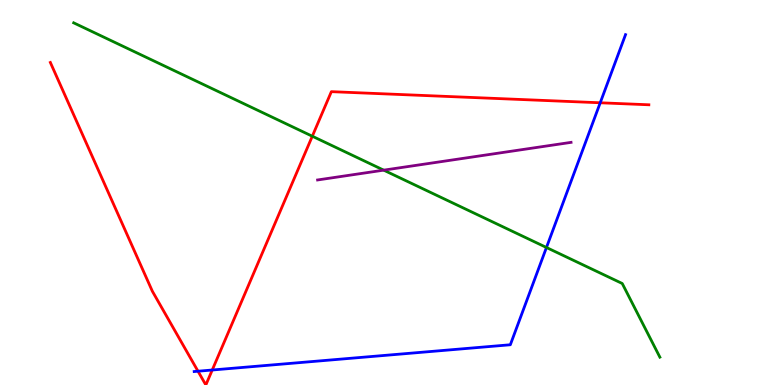[{'lines': ['blue', 'red'], 'intersections': [{'x': 2.55, 'y': 0.358}, {'x': 2.74, 'y': 0.389}, {'x': 7.74, 'y': 7.33}]}, {'lines': ['green', 'red'], 'intersections': [{'x': 4.03, 'y': 6.46}]}, {'lines': ['purple', 'red'], 'intersections': []}, {'lines': ['blue', 'green'], 'intersections': [{'x': 7.05, 'y': 3.57}]}, {'lines': ['blue', 'purple'], 'intersections': []}, {'lines': ['green', 'purple'], 'intersections': [{'x': 4.95, 'y': 5.58}]}]